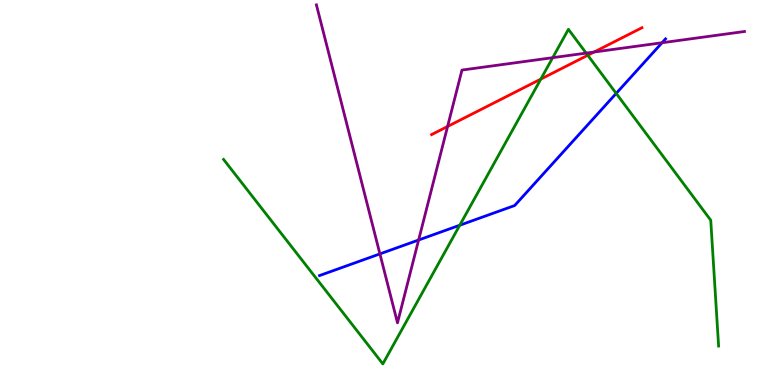[{'lines': ['blue', 'red'], 'intersections': []}, {'lines': ['green', 'red'], 'intersections': [{'x': 6.98, 'y': 7.95}, {'x': 7.58, 'y': 8.56}]}, {'lines': ['purple', 'red'], 'intersections': [{'x': 5.78, 'y': 6.71}, {'x': 7.67, 'y': 8.65}]}, {'lines': ['blue', 'green'], 'intersections': [{'x': 5.93, 'y': 4.15}, {'x': 7.95, 'y': 7.57}]}, {'lines': ['blue', 'purple'], 'intersections': [{'x': 4.9, 'y': 3.41}, {'x': 5.4, 'y': 3.77}, {'x': 8.54, 'y': 8.89}]}, {'lines': ['green', 'purple'], 'intersections': [{'x': 7.13, 'y': 8.5}, {'x': 7.56, 'y': 8.62}]}]